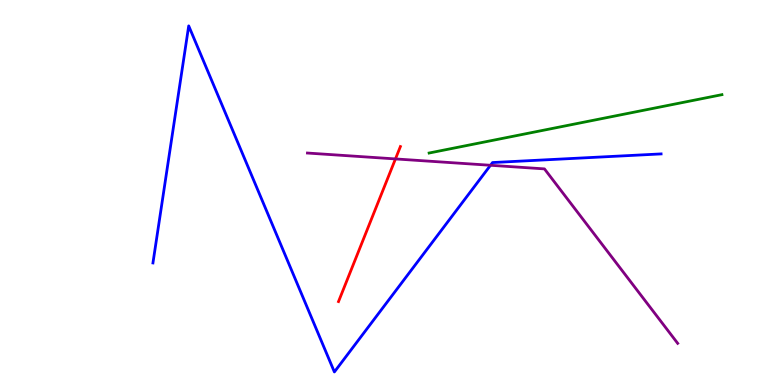[{'lines': ['blue', 'red'], 'intersections': []}, {'lines': ['green', 'red'], 'intersections': []}, {'lines': ['purple', 'red'], 'intersections': [{'x': 5.1, 'y': 5.87}]}, {'lines': ['blue', 'green'], 'intersections': []}, {'lines': ['blue', 'purple'], 'intersections': [{'x': 6.33, 'y': 5.71}]}, {'lines': ['green', 'purple'], 'intersections': []}]